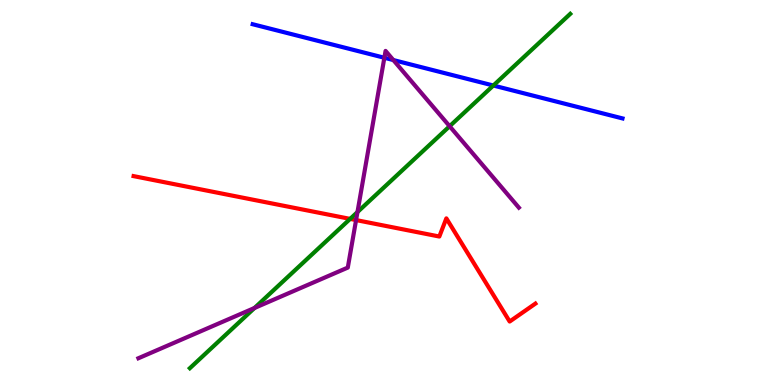[{'lines': ['blue', 'red'], 'intersections': []}, {'lines': ['green', 'red'], 'intersections': [{'x': 4.52, 'y': 4.31}]}, {'lines': ['purple', 'red'], 'intersections': [{'x': 4.59, 'y': 4.28}]}, {'lines': ['blue', 'green'], 'intersections': [{'x': 6.37, 'y': 7.78}]}, {'lines': ['blue', 'purple'], 'intersections': [{'x': 4.96, 'y': 8.5}, {'x': 5.08, 'y': 8.44}]}, {'lines': ['green', 'purple'], 'intersections': [{'x': 3.28, 'y': 2.0}, {'x': 4.61, 'y': 4.49}, {'x': 5.8, 'y': 6.72}]}]